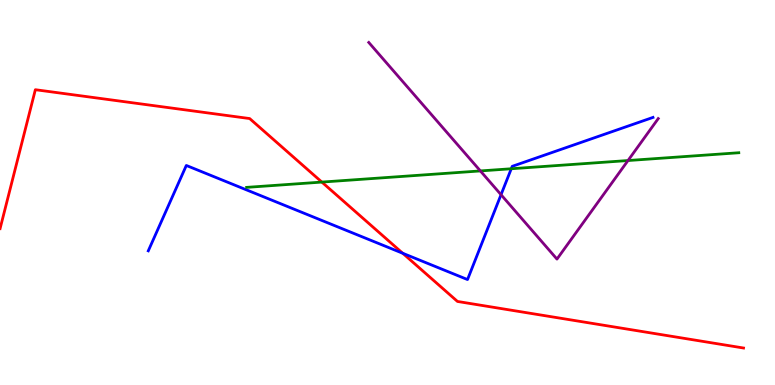[{'lines': ['blue', 'red'], 'intersections': [{'x': 5.2, 'y': 3.42}]}, {'lines': ['green', 'red'], 'intersections': [{'x': 4.15, 'y': 5.27}]}, {'lines': ['purple', 'red'], 'intersections': []}, {'lines': ['blue', 'green'], 'intersections': [{'x': 6.6, 'y': 5.62}]}, {'lines': ['blue', 'purple'], 'intersections': [{'x': 6.46, 'y': 4.94}]}, {'lines': ['green', 'purple'], 'intersections': [{'x': 6.2, 'y': 5.56}, {'x': 8.1, 'y': 5.83}]}]